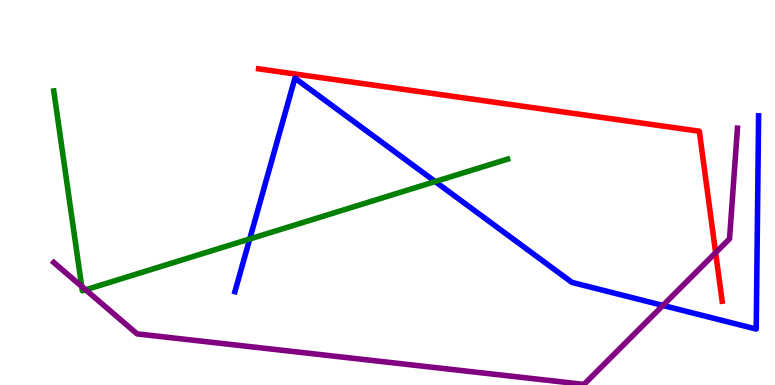[{'lines': ['blue', 'red'], 'intersections': []}, {'lines': ['green', 'red'], 'intersections': []}, {'lines': ['purple', 'red'], 'intersections': [{'x': 9.23, 'y': 3.44}]}, {'lines': ['blue', 'green'], 'intersections': [{'x': 3.22, 'y': 3.79}, {'x': 5.62, 'y': 5.28}]}, {'lines': ['blue', 'purple'], 'intersections': [{'x': 8.55, 'y': 2.07}]}, {'lines': ['green', 'purple'], 'intersections': [{'x': 1.05, 'y': 2.56}, {'x': 1.11, 'y': 2.47}]}]